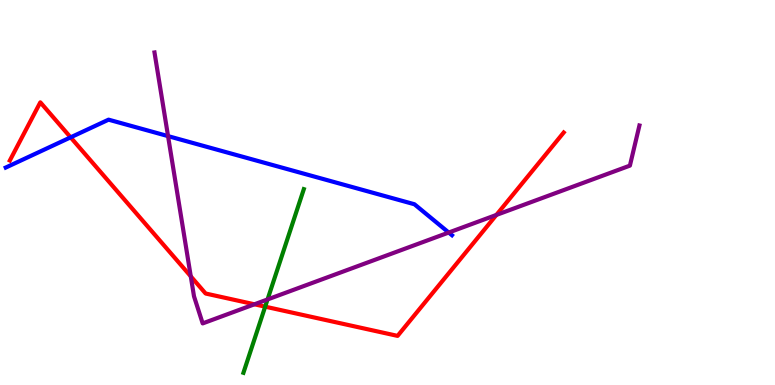[{'lines': ['blue', 'red'], 'intersections': [{'x': 0.911, 'y': 6.43}]}, {'lines': ['green', 'red'], 'intersections': [{'x': 3.42, 'y': 2.03}]}, {'lines': ['purple', 'red'], 'intersections': [{'x': 2.46, 'y': 2.82}, {'x': 3.28, 'y': 2.1}, {'x': 6.4, 'y': 4.42}]}, {'lines': ['blue', 'green'], 'intersections': []}, {'lines': ['blue', 'purple'], 'intersections': [{'x': 2.17, 'y': 6.46}, {'x': 5.79, 'y': 3.96}]}, {'lines': ['green', 'purple'], 'intersections': [{'x': 3.45, 'y': 2.22}]}]